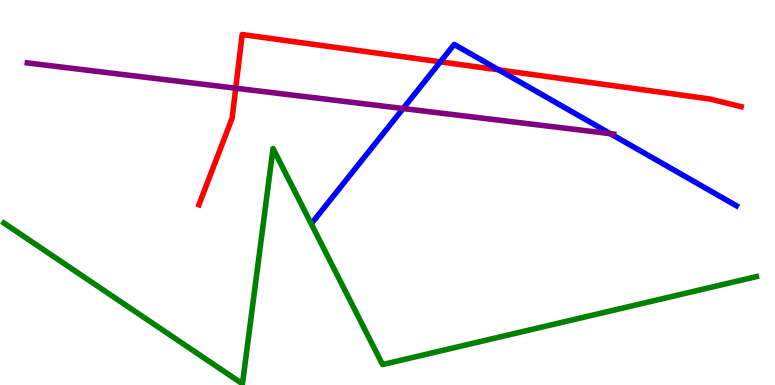[{'lines': ['blue', 'red'], 'intersections': [{'x': 5.68, 'y': 8.39}, {'x': 6.44, 'y': 8.18}]}, {'lines': ['green', 'red'], 'intersections': []}, {'lines': ['purple', 'red'], 'intersections': [{'x': 3.04, 'y': 7.71}]}, {'lines': ['blue', 'green'], 'intersections': []}, {'lines': ['blue', 'purple'], 'intersections': [{'x': 5.2, 'y': 7.18}, {'x': 7.88, 'y': 6.53}]}, {'lines': ['green', 'purple'], 'intersections': []}]